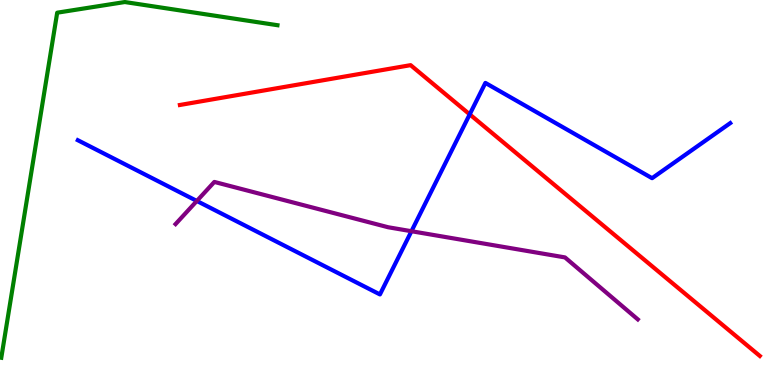[{'lines': ['blue', 'red'], 'intersections': [{'x': 6.06, 'y': 7.03}]}, {'lines': ['green', 'red'], 'intersections': []}, {'lines': ['purple', 'red'], 'intersections': []}, {'lines': ['blue', 'green'], 'intersections': []}, {'lines': ['blue', 'purple'], 'intersections': [{'x': 2.54, 'y': 4.78}, {'x': 5.31, 'y': 3.99}]}, {'lines': ['green', 'purple'], 'intersections': []}]